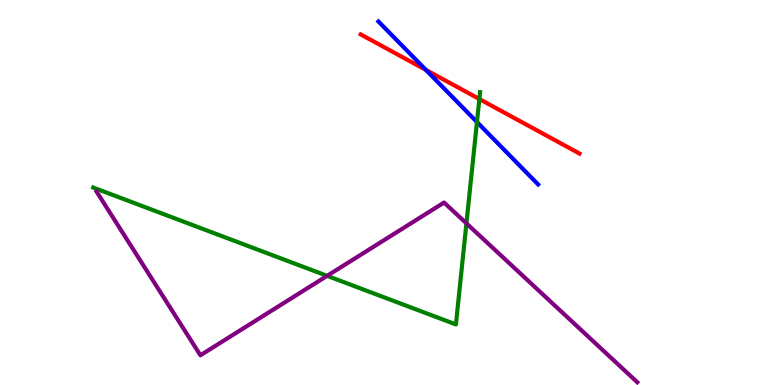[{'lines': ['blue', 'red'], 'intersections': [{'x': 5.5, 'y': 8.18}]}, {'lines': ['green', 'red'], 'intersections': [{'x': 6.19, 'y': 7.43}]}, {'lines': ['purple', 'red'], 'intersections': []}, {'lines': ['blue', 'green'], 'intersections': [{'x': 6.15, 'y': 6.83}]}, {'lines': ['blue', 'purple'], 'intersections': []}, {'lines': ['green', 'purple'], 'intersections': [{'x': 4.22, 'y': 2.84}, {'x': 6.02, 'y': 4.2}]}]